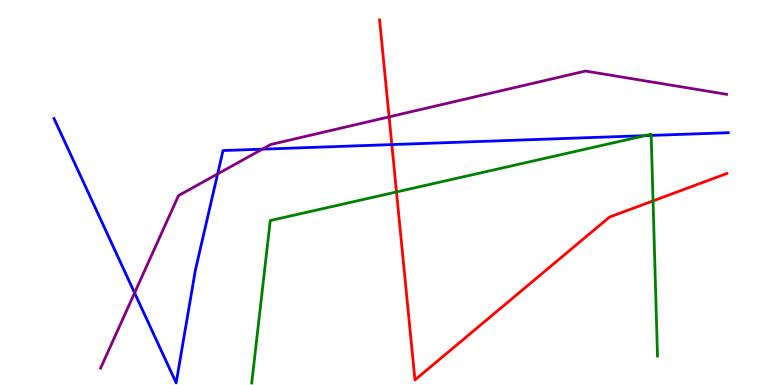[{'lines': ['blue', 'red'], 'intersections': [{'x': 5.06, 'y': 6.24}]}, {'lines': ['green', 'red'], 'intersections': [{'x': 5.12, 'y': 5.01}, {'x': 8.43, 'y': 4.78}]}, {'lines': ['purple', 'red'], 'intersections': [{'x': 5.02, 'y': 6.96}]}, {'lines': ['blue', 'green'], 'intersections': [{'x': 8.32, 'y': 6.48}, {'x': 8.4, 'y': 6.48}]}, {'lines': ['blue', 'purple'], 'intersections': [{'x': 1.74, 'y': 2.39}, {'x': 2.81, 'y': 5.48}, {'x': 3.38, 'y': 6.13}]}, {'lines': ['green', 'purple'], 'intersections': []}]